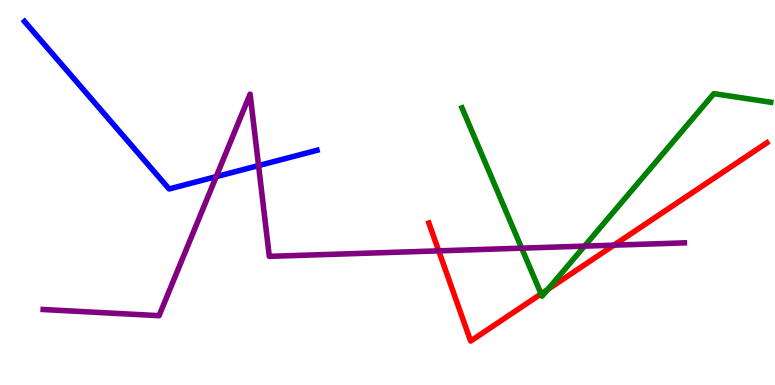[{'lines': ['blue', 'red'], 'intersections': []}, {'lines': ['green', 'red'], 'intersections': [{'x': 6.98, 'y': 2.37}, {'x': 7.07, 'y': 2.48}]}, {'lines': ['purple', 'red'], 'intersections': [{'x': 5.66, 'y': 3.48}, {'x': 7.92, 'y': 3.63}]}, {'lines': ['blue', 'green'], 'intersections': []}, {'lines': ['blue', 'purple'], 'intersections': [{'x': 2.79, 'y': 5.41}, {'x': 3.34, 'y': 5.7}]}, {'lines': ['green', 'purple'], 'intersections': [{'x': 6.73, 'y': 3.55}, {'x': 7.54, 'y': 3.61}]}]